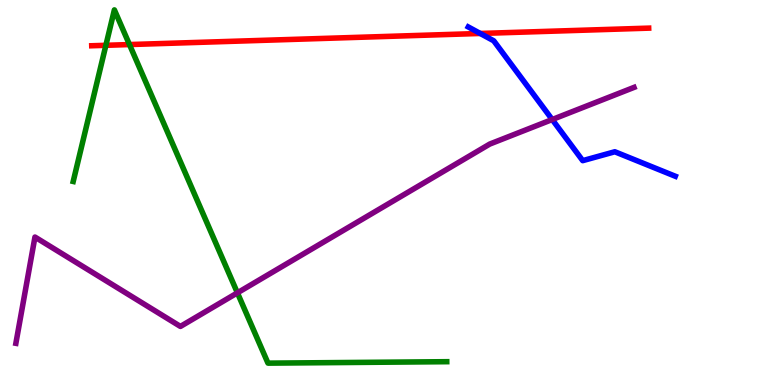[{'lines': ['blue', 'red'], 'intersections': [{'x': 6.2, 'y': 9.13}]}, {'lines': ['green', 'red'], 'intersections': [{'x': 1.37, 'y': 8.82}, {'x': 1.67, 'y': 8.84}]}, {'lines': ['purple', 'red'], 'intersections': []}, {'lines': ['blue', 'green'], 'intersections': []}, {'lines': ['blue', 'purple'], 'intersections': [{'x': 7.13, 'y': 6.9}]}, {'lines': ['green', 'purple'], 'intersections': [{'x': 3.06, 'y': 2.39}]}]